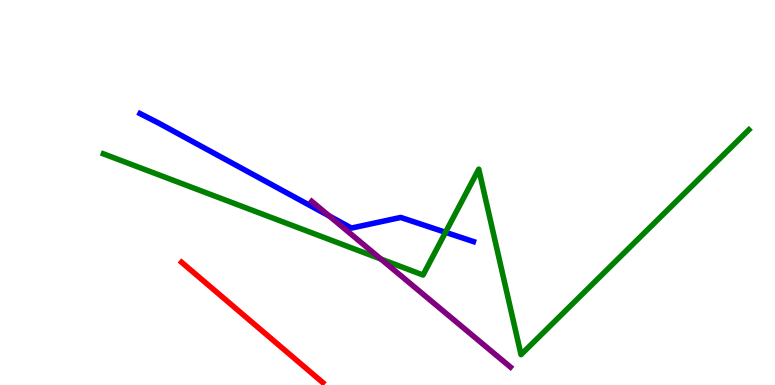[{'lines': ['blue', 'red'], 'intersections': []}, {'lines': ['green', 'red'], 'intersections': []}, {'lines': ['purple', 'red'], 'intersections': []}, {'lines': ['blue', 'green'], 'intersections': [{'x': 5.75, 'y': 3.97}]}, {'lines': ['blue', 'purple'], 'intersections': [{'x': 4.25, 'y': 4.39}]}, {'lines': ['green', 'purple'], 'intersections': [{'x': 4.91, 'y': 3.27}]}]